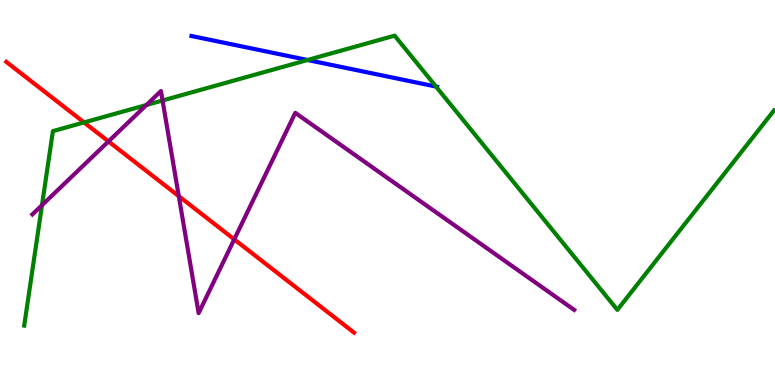[{'lines': ['blue', 'red'], 'intersections': []}, {'lines': ['green', 'red'], 'intersections': [{'x': 1.08, 'y': 6.82}]}, {'lines': ['purple', 'red'], 'intersections': [{'x': 1.4, 'y': 6.33}, {'x': 2.31, 'y': 4.9}, {'x': 3.02, 'y': 3.78}]}, {'lines': ['blue', 'green'], 'intersections': [{'x': 3.97, 'y': 8.44}, {'x': 5.63, 'y': 7.75}]}, {'lines': ['blue', 'purple'], 'intersections': []}, {'lines': ['green', 'purple'], 'intersections': [{'x': 0.542, 'y': 4.67}, {'x': 1.89, 'y': 7.27}, {'x': 2.1, 'y': 7.39}]}]